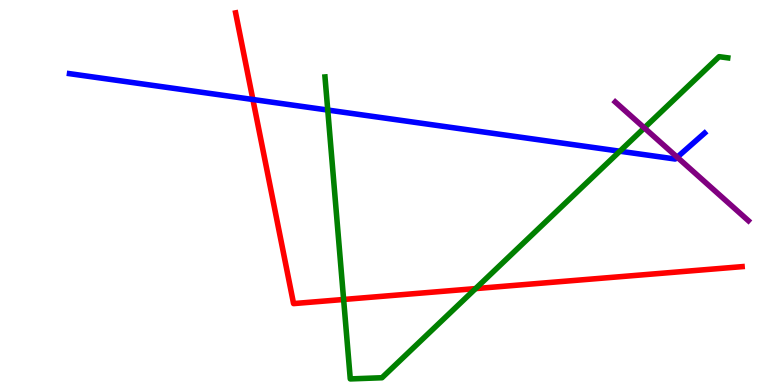[{'lines': ['blue', 'red'], 'intersections': [{'x': 3.26, 'y': 7.42}]}, {'lines': ['green', 'red'], 'intersections': [{'x': 4.43, 'y': 2.22}, {'x': 6.14, 'y': 2.5}]}, {'lines': ['purple', 'red'], 'intersections': []}, {'lines': ['blue', 'green'], 'intersections': [{'x': 4.23, 'y': 7.14}, {'x': 8.0, 'y': 6.07}]}, {'lines': ['blue', 'purple'], 'intersections': [{'x': 8.74, 'y': 5.92}]}, {'lines': ['green', 'purple'], 'intersections': [{'x': 8.31, 'y': 6.68}]}]